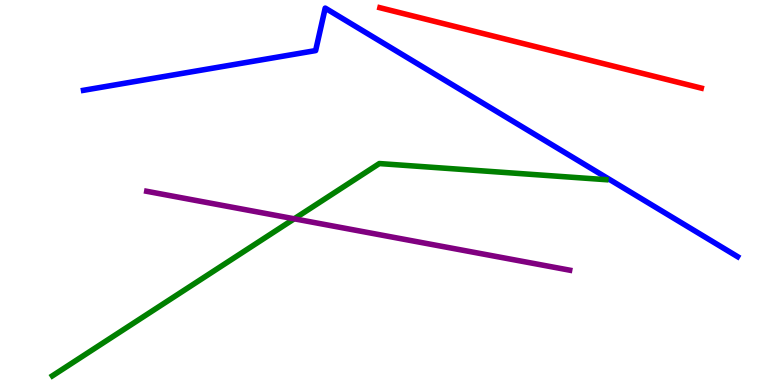[{'lines': ['blue', 'red'], 'intersections': []}, {'lines': ['green', 'red'], 'intersections': []}, {'lines': ['purple', 'red'], 'intersections': []}, {'lines': ['blue', 'green'], 'intersections': []}, {'lines': ['blue', 'purple'], 'intersections': []}, {'lines': ['green', 'purple'], 'intersections': [{'x': 3.8, 'y': 4.32}]}]